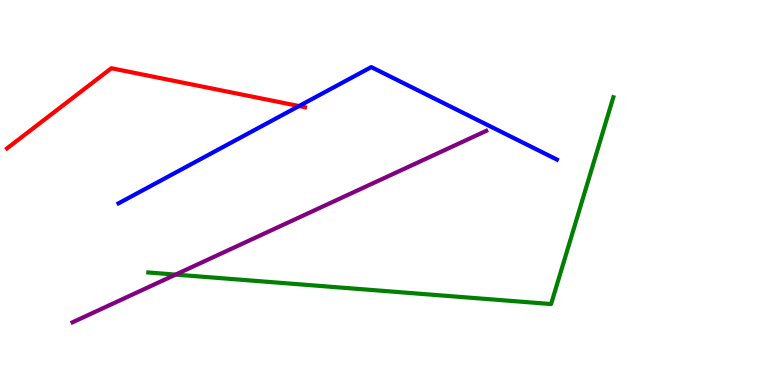[{'lines': ['blue', 'red'], 'intersections': [{'x': 3.86, 'y': 7.25}]}, {'lines': ['green', 'red'], 'intersections': []}, {'lines': ['purple', 'red'], 'intersections': []}, {'lines': ['blue', 'green'], 'intersections': []}, {'lines': ['blue', 'purple'], 'intersections': []}, {'lines': ['green', 'purple'], 'intersections': [{'x': 2.27, 'y': 2.87}]}]